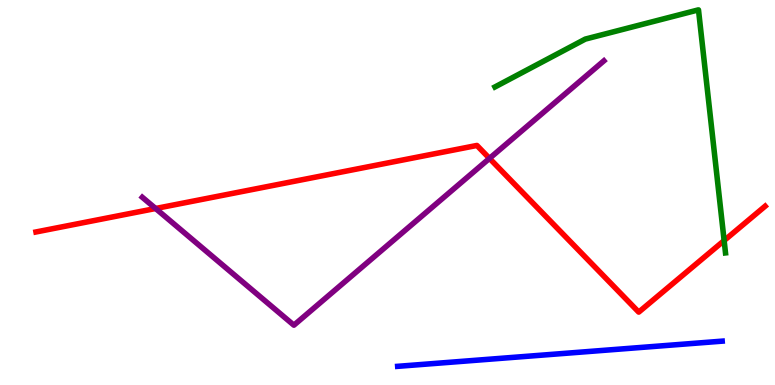[{'lines': ['blue', 'red'], 'intersections': []}, {'lines': ['green', 'red'], 'intersections': [{'x': 9.34, 'y': 3.75}]}, {'lines': ['purple', 'red'], 'intersections': [{'x': 2.01, 'y': 4.58}, {'x': 6.32, 'y': 5.89}]}, {'lines': ['blue', 'green'], 'intersections': []}, {'lines': ['blue', 'purple'], 'intersections': []}, {'lines': ['green', 'purple'], 'intersections': []}]